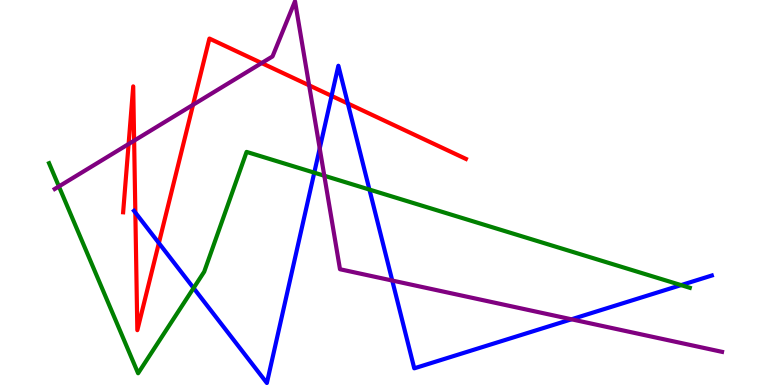[{'lines': ['blue', 'red'], 'intersections': [{'x': 1.75, 'y': 4.48}, {'x': 2.05, 'y': 3.69}, {'x': 4.28, 'y': 7.51}, {'x': 4.49, 'y': 7.31}]}, {'lines': ['green', 'red'], 'intersections': []}, {'lines': ['purple', 'red'], 'intersections': [{'x': 1.66, 'y': 6.26}, {'x': 1.73, 'y': 6.35}, {'x': 2.49, 'y': 7.28}, {'x': 3.38, 'y': 8.36}, {'x': 3.99, 'y': 7.78}]}, {'lines': ['blue', 'green'], 'intersections': [{'x': 2.5, 'y': 2.52}, {'x': 4.06, 'y': 5.52}, {'x': 4.77, 'y': 5.08}, {'x': 8.79, 'y': 2.59}]}, {'lines': ['blue', 'purple'], 'intersections': [{'x': 4.13, 'y': 6.14}, {'x': 5.06, 'y': 2.71}, {'x': 7.37, 'y': 1.71}]}, {'lines': ['green', 'purple'], 'intersections': [{'x': 0.76, 'y': 5.16}, {'x': 4.18, 'y': 5.44}]}]